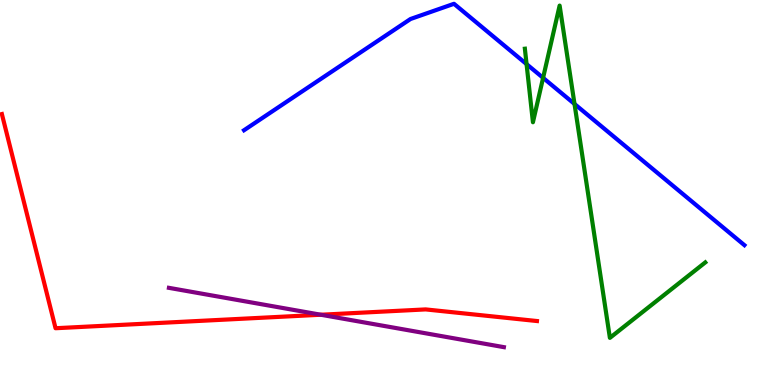[{'lines': ['blue', 'red'], 'intersections': []}, {'lines': ['green', 'red'], 'intersections': []}, {'lines': ['purple', 'red'], 'intersections': [{'x': 4.14, 'y': 1.82}]}, {'lines': ['blue', 'green'], 'intersections': [{'x': 6.79, 'y': 8.33}, {'x': 7.01, 'y': 7.98}, {'x': 7.41, 'y': 7.3}]}, {'lines': ['blue', 'purple'], 'intersections': []}, {'lines': ['green', 'purple'], 'intersections': []}]